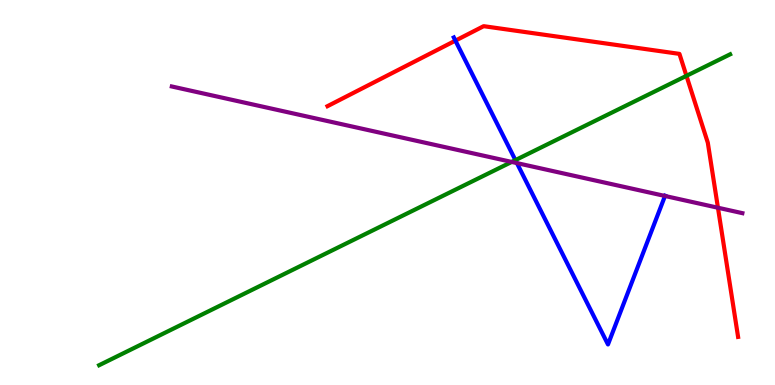[{'lines': ['blue', 'red'], 'intersections': [{'x': 5.88, 'y': 8.94}]}, {'lines': ['green', 'red'], 'intersections': [{'x': 8.86, 'y': 8.03}]}, {'lines': ['purple', 'red'], 'intersections': [{'x': 9.26, 'y': 4.6}]}, {'lines': ['blue', 'green'], 'intersections': [{'x': 6.65, 'y': 5.84}]}, {'lines': ['blue', 'purple'], 'intersections': [{'x': 6.67, 'y': 5.76}, {'x': 8.58, 'y': 4.91}]}, {'lines': ['green', 'purple'], 'intersections': [{'x': 6.6, 'y': 5.79}]}]